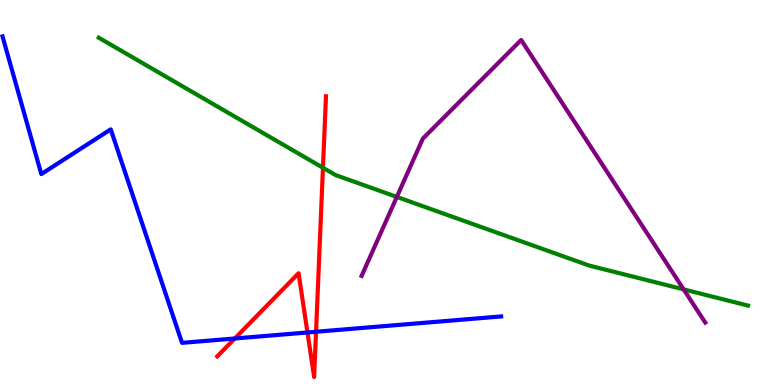[{'lines': ['blue', 'red'], 'intersections': [{'x': 3.03, 'y': 1.21}, {'x': 3.97, 'y': 1.36}, {'x': 4.08, 'y': 1.38}]}, {'lines': ['green', 'red'], 'intersections': [{'x': 4.17, 'y': 5.64}]}, {'lines': ['purple', 'red'], 'intersections': []}, {'lines': ['blue', 'green'], 'intersections': []}, {'lines': ['blue', 'purple'], 'intersections': []}, {'lines': ['green', 'purple'], 'intersections': [{'x': 5.12, 'y': 4.88}, {'x': 8.82, 'y': 2.48}]}]